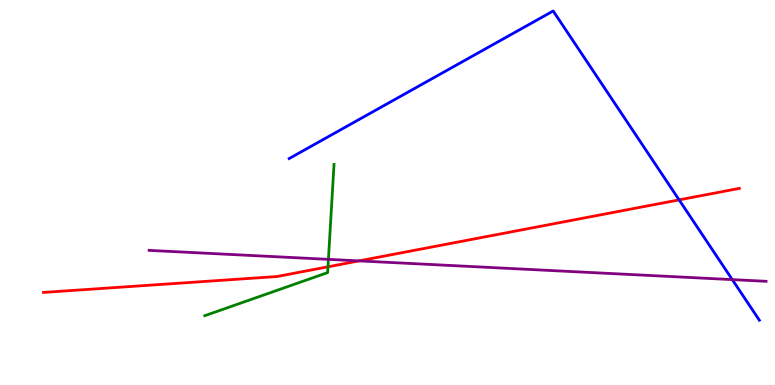[{'lines': ['blue', 'red'], 'intersections': [{'x': 8.76, 'y': 4.81}]}, {'lines': ['green', 'red'], 'intersections': [{'x': 4.23, 'y': 3.07}]}, {'lines': ['purple', 'red'], 'intersections': [{'x': 4.63, 'y': 3.22}]}, {'lines': ['blue', 'green'], 'intersections': []}, {'lines': ['blue', 'purple'], 'intersections': [{'x': 9.45, 'y': 2.74}]}, {'lines': ['green', 'purple'], 'intersections': [{'x': 4.24, 'y': 3.26}]}]